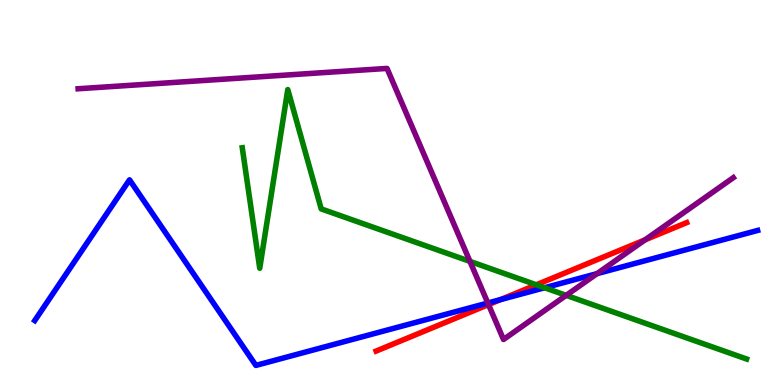[{'lines': ['blue', 'red'], 'intersections': [{'x': 6.46, 'y': 2.22}]}, {'lines': ['green', 'red'], 'intersections': [{'x': 6.92, 'y': 2.6}]}, {'lines': ['purple', 'red'], 'intersections': [{'x': 6.3, 'y': 2.09}, {'x': 8.32, 'y': 3.77}]}, {'lines': ['blue', 'green'], 'intersections': [{'x': 7.03, 'y': 2.53}]}, {'lines': ['blue', 'purple'], 'intersections': [{'x': 6.29, 'y': 2.13}, {'x': 7.7, 'y': 2.89}]}, {'lines': ['green', 'purple'], 'intersections': [{'x': 6.06, 'y': 3.21}, {'x': 7.31, 'y': 2.33}]}]